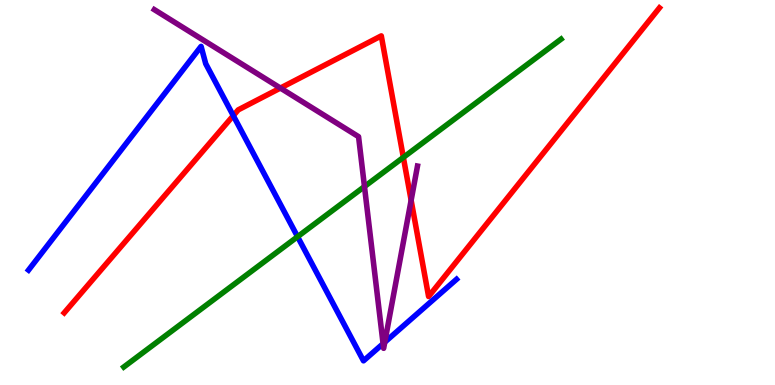[{'lines': ['blue', 'red'], 'intersections': [{'x': 3.01, 'y': 7.0}]}, {'lines': ['green', 'red'], 'intersections': [{'x': 5.2, 'y': 5.91}]}, {'lines': ['purple', 'red'], 'intersections': [{'x': 3.62, 'y': 7.71}, {'x': 5.3, 'y': 4.8}]}, {'lines': ['blue', 'green'], 'intersections': [{'x': 3.84, 'y': 3.85}]}, {'lines': ['blue', 'purple'], 'intersections': [{'x': 4.94, 'y': 1.07}, {'x': 4.97, 'y': 1.11}]}, {'lines': ['green', 'purple'], 'intersections': [{'x': 4.7, 'y': 5.15}]}]